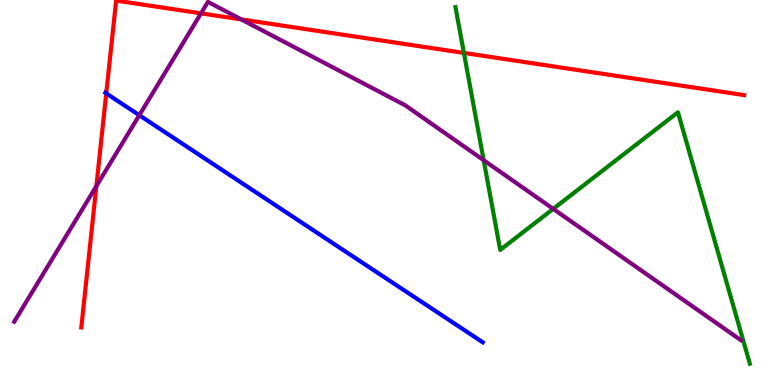[{'lines': ['blue', 'red'], 'intersections': [{'x': 1.37, 'y': 7.57}]}, {'lines': ['green', 'red'], 'intersections': [{'x': 5.99, 'y': 8.63}]}, {'lines': ['purple', 'red'], 'intersections': [{'x': 1.24, 'y': 5.17}, {'x': 2.59, 'y': 9.65}, {'x': 3.11, 'y': 9.5}]}, {'lines': ['blue', 'green'], 'intersections': []}, {'lines': ['blue', 'purple'], 'intersections': [{'x': 1.8, 'y': 7.01}]}, {'lines': ['green', 'purple'], 'intersections': [{'x': 6.24, 'y': 5.84}, {'x': 7.14, 'y': 4.57}]}]